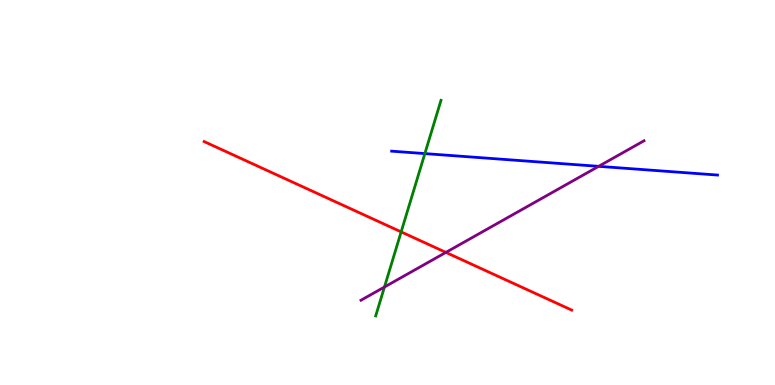[{'lines': ['blue', 'red'], 'intersections': []}, {'lines': ['green', 'red'], 'intersections': [{'x': 5.18, 'y': 3.98}]}, {'lines': ['purple', 'red'], 'intersections': [{'x': 5.75, 'y': 3.44}]}, {'lines': ['blue', 'green'], 'intersections': [{'x': 5.48, 'y': 6.01}]}, {'lines': ['blue', 'purple'], 'intersections': [{'x': 7.72, 'y': 5.68}]}, {'lines': ['green', 'purple'], 'intersections': [{'x': 4.96, 'y': 2.55}]}]